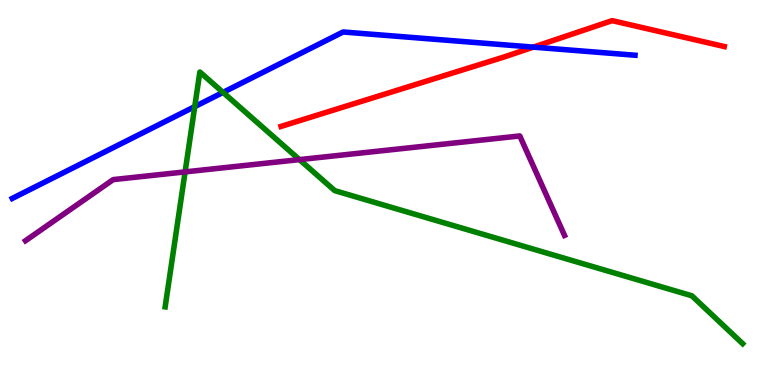[{'lines': ['blue', 'red'], 'intersections': [{'x': 6.88, 'y': 8.78}]}, {'lines': ['green', 'red'], 'intersections': []}, {'lines': ['purple', 'red'], 'intersections': []}, {'lines': ['blue', 'green'], 'intersections': [{'x': 2.51, 'y': 7.23}, {'x': 2.88, 'y': 7.6}]}, {'lines': ['blue', 'purple'], 'intersections': []}, {'lines': ['green', 'purple'], 'intersections': [{'x': 2.39, 'y': 5.54}, {'x': 3.86, 'y': 5.85}]}]